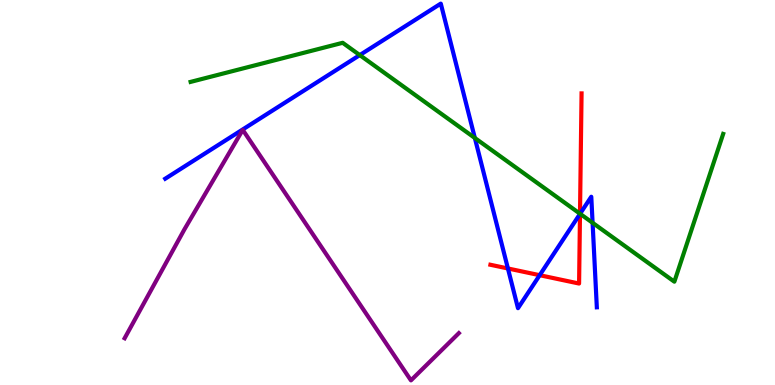[{'lines': ['blue', 'red'], 'intersections': [{'x': 6.55, 'y': 3.03}, {'x': 6.96, 'y': 2.85}, {'x': 7.48, 'y': 4.44}]}, {'lines': ['green', 'red'], 'intersections': [{'x': 7.48, 'y': 4.45}]}, {'lines': ['purple', 'red'], 'intersections': []}, {'lines': ['blue', 'green'], 'intersections': [{'x': 4.64, 'y': 8.57}, {'x': 6.13, 'y': 6.42}, {'x': 7.48, 'y': 4.45}, {'x': 7.65, 'y': 4.21}]}, {'lines': ['blue', 'purple'], 'intersections': []}, {'lines': ['green', 'purple'], 'intersections': []}]